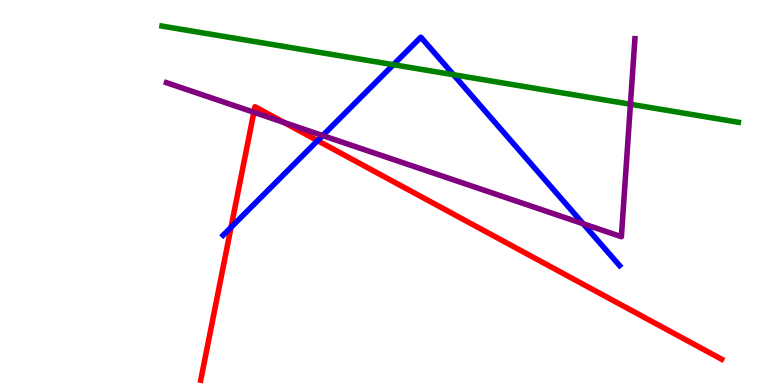[{'lines': ['blue', 'red'], 'intersections': [{'x': 2.98, 'y': 4.09}, {'x': 4.1, 'y': 6.35}]}, {'lines': ['green', 'red'], 'intersections': []}, {'lines': ['purple', 'red'], 'intersections': [{'x': 3.28, 'y': 7.08}, {'x': 3.66, 'y': 6.82}]}, {'lines': ['blue', 'green'], 'intersections': [{'x': 5.08, 'y': 8.32}, {'x': 5.85, 'y': 8.06}]}, {'lines': ['blue', 'purple'], 'intersections': [{'x': 4.16, 'y': 6.48}, {'x': 7.52, 'y': 4.19}]}, {'lines': ['green', 'purple'], 'intersections': [{'x': 8.13, 'y': 7.29}]}]